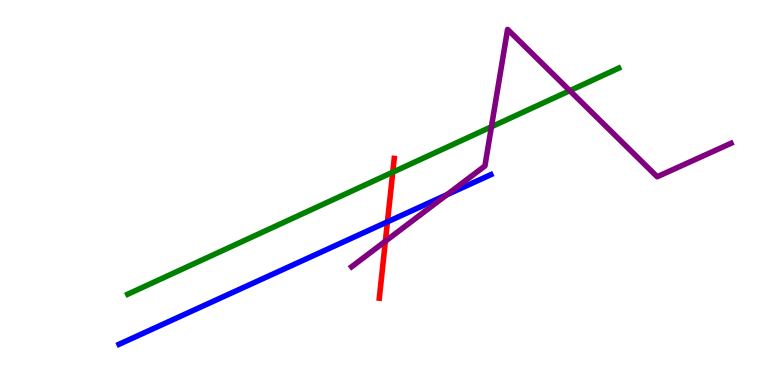[{'lines': ['blue', 'red'], 'intersections': [{'x': 5.0, 'y': 4.24}]}, {'lines': ['green', 'red'], 'intersections': [{'x': 5.07, 'y': 5.53}]}, {'lines': ['purple', 'red'], 'intersections': [{'x': 4.97, 'y': 3.73}]}, {'lines': ['blue', 'green'], 'intersections': []}, {'lines': ['blue', 'purple'], 'intersections': [{'x': 5.77, 'y': 4.94}]}, {'lines': ['green', 'purple'], 'intersections': [{'x': 6.34, 'y': 6.71}, {'x': 7.35, 'y': 7.64}]}]